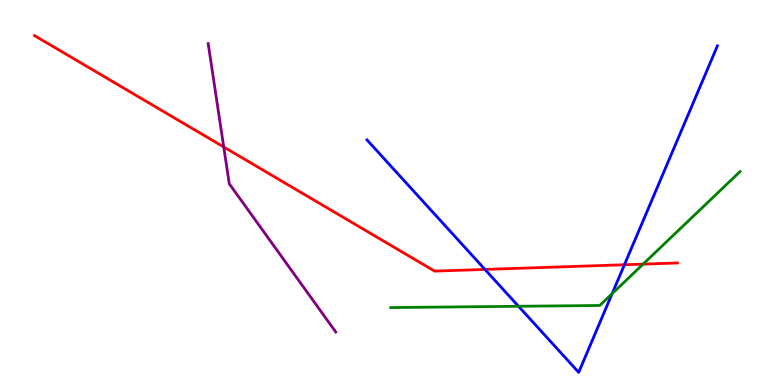[{'lines': ['blue', 'red'], 'intersections': [{'x': 6.26, 'y': 3.0}, {'x': 8.06, 'y': 3.12}]}, {'lines': ['green', 'red'], 'intersections': [{'x': 8.3, 'y': 3.14}]}, {'lines': ['purple', 'red'], 'intersections': [{'x': 2.89, 'y': 6.18}]}, {'lines': ['blue', 'green'], 'intersections': [{'x': 6.69, 'y': 2.04}, {'x': 7.9, 'y': 2.37}]}, {'lines': ['blue', 'purple'], 'intersections': []}, {'lines': ['green', 'purple'], 'intersections': []}]